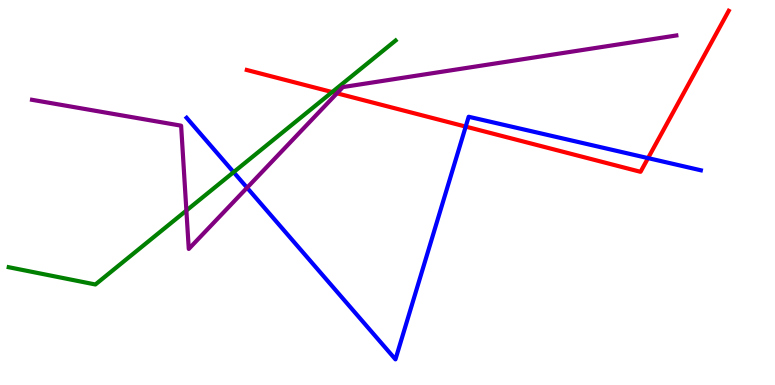[{'lines': ['blue', 'red'], 'intersections': [{'x': 6.01, 'y': 6.71}, {'x': 8.36, 'y': 5.89}]}, {'lines': ['green', 'red'], 'intersections': [{'x': 4.29, 'y': 7.61}]}, {'lines': ['purple', 'red'], 'intersections': [{'x': 4.35, 'y': 7.58}]}, {'lines': ['blue', 'green'], 'intersections': [{'x': 3.01, 'y': 5.53}]}, {'lines': ['blue', 'purple'], 'intersections': [{'x': 3.19, 'y': 5.12}]}, {'lines': ['green', 'purple'], 'intersections': [{'x': 2.4, 'y': 4.53}]}]